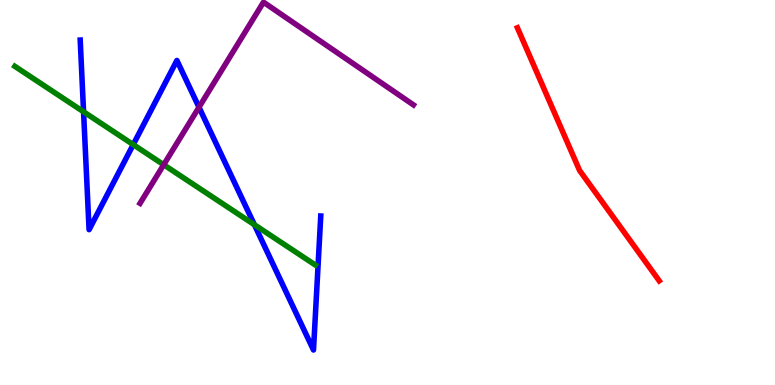[{'lines': ['blue', 'red'], 'intersections': []}, {'lines': ['green', 'red'], 'intersections': []}, {'lines': ['purple', 'red'], 'intersections': []}, {'lines': ['blue', 'green'], 'intersections': [{'x': 1.08, 'y': 7.1}, {'x': 1.72, 'y': 6.24}, {'x': 3.28, 'y': 4.16}]}, {'lines': ['blue', 'purple'], 'intersections': [{'x': 2.57, 'y': 7.21}]}, {'lines': ['green', 'purple'], 'intersections': [{'x': 2.11, 'y': 5.72}]}]